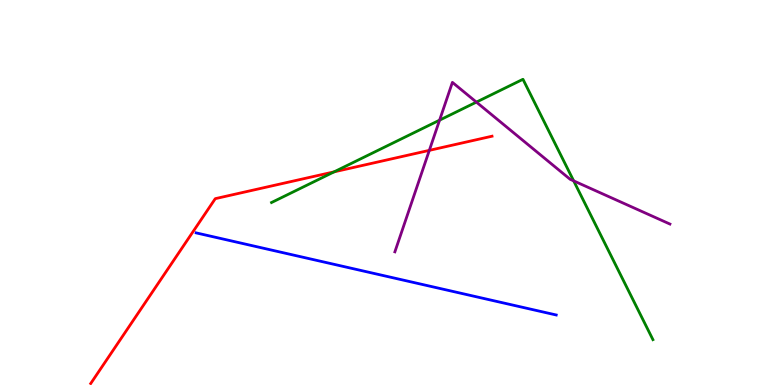[{'lines': ['blue', 'red'], 'intersections': []}, {'lines': ['green', 'red'], 'intersections': [{'x': 4.31, 'y': 5.54}]}, {'lines': ['purple', 'red'], 'intersections': [{'x': 5.54, 'y': 6.09}]}, {'lines': ['blue', 'green'], 'intersections': []}, {'lines': ['blue', 'purple'], 'intersections': []}, {'lines': ['green', 'purple'], 'intersections': [{'x': 5.67, 'y': 6.88}, {'x': 6.15, 'y': 7.35}, {'x': 7.4, 'y': 5.3}]}]